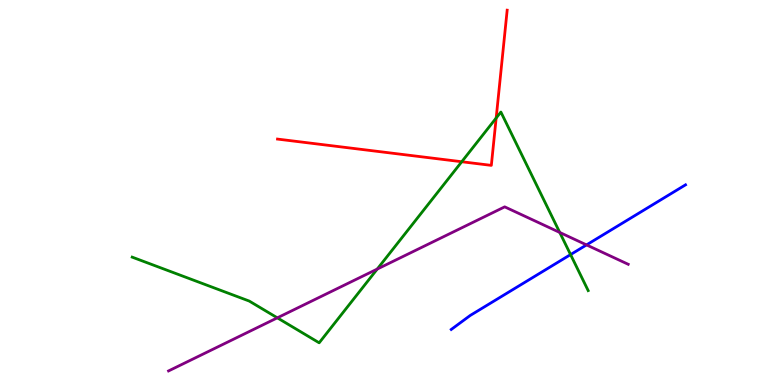[{'lines': ['blue', 'red'], 'intersections': []}, {'lines': ['green', 'red'], 'intersections': [{'x': 5.96, 'y': 5.8}, {'x': 6.4, 'y': 6.93}]}, {'lines': ['purple', 'red'], 'intersections': []}, {'lines': ['blue', 'green'], 'intersections': [{'x': 7.36, 'y': 3.39}]}, {'lines': ['blue', 'purple'], 'intersections': [{'x': 7.57, 'y': 3.64}]}, {'lines': ['green', 'purple'], 'intersections': [{'x': 3.58, 'y': 1.74}, {'x': 4.87, 'y': 3.01}, {'x': 7.22, 'y': 3.96}]}]